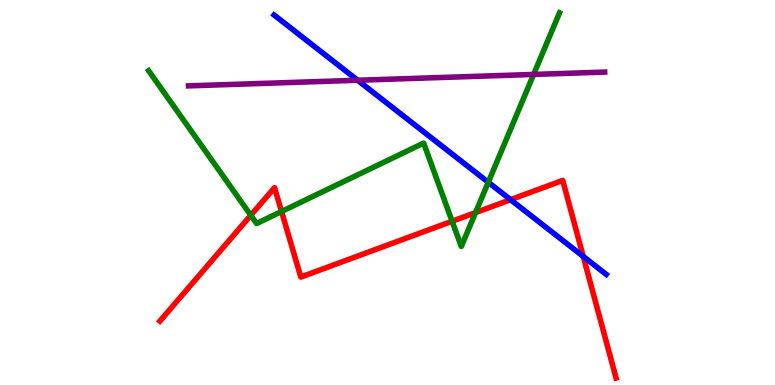[{'lines': ['blue', 'red'], 'intersections': [{'x': 6.59, 'y': 4.81}, {'x': 7.53, 'y': 3.34}]}, {'lines': ['green', 'red'], 'intersections': [{'x': 3.24, 'y': 4.41}, {'x': 3.63, 'y': 4.51}, {'x': 5.83, 'y': 4.25}, {'x': 6.14, 'y': 4.48}]}, {'lines': ['purple', 'red'], 'intersections': []}, {'lines': ['blue', 'green'], 'intersections': [{'x': 6.3, 'y': 5.27}]}, {'lines': ['blue', 'purple'], 'intersections': [{'x': 4.62, 'y': 7.92}]}, {'lines': ['green', 'purple'], 'intersections': [{'x': 6.89, 'y': 8.07}]}]